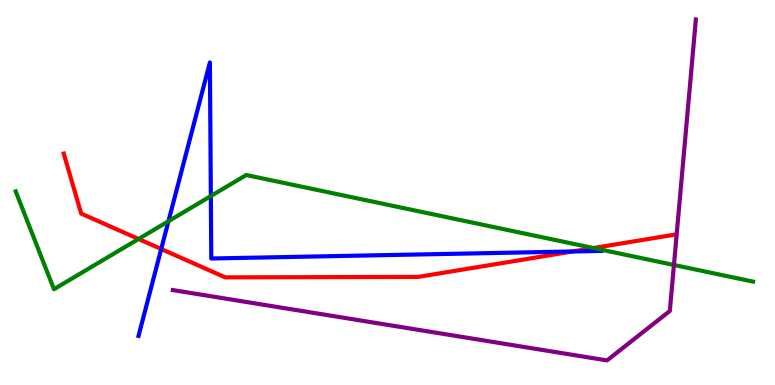[{'lines': ['blue', 'red'], 'intersections': [{'x': 2.08, 'y': 3.53}, {'x': 7.39, 'y': 3.47}]}, {'lines': ['green', 'red'], 'intersections': [{'x': 1.79, 'y': 3.79}, {'x': 7.66, 'y': 3.56}]}, {'lines': ['purple', 'red'], 'intersections': []}, {'lines': ['blue', 'green'], 'intersections': [{'x': 2.17, 'y': 4.25}, {'x': 2.72, 'y': 4.91}]}, {'lines': ['blue', 'purple'], 'intersections': []}, {'lines': ['green', 'purple'], 'intersections': [{'x': 8.7, 'y': 3.12}]}]